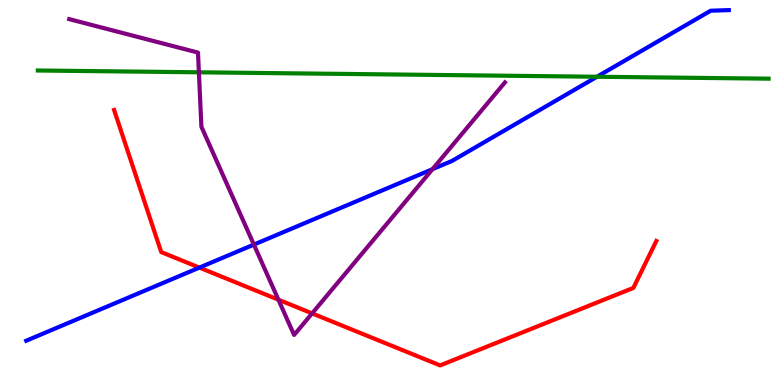[{'lines': ['blue', 'red'], 'intersections': [{'x': 2.57, 'y': 3.05}]}, {'lines': ['green', 'red'], 'intersections': []}, {'lines': ['purple', 'red'], 'intersections': [{'x': 3.59, 'y': 2.22}, {'x': 4.03, 'y': 1.86}]}, {'lines': ['blue', 'green'], 'intersections': [{'x': 7.7, 'y': 8.01}]}, {'lines': ['blue', 'purple'], 'intersections': [{'x': 3.28, 'y': 3.65}, {'x': 5.58, 'y': 5.61}]}, {'lines': ['green', 'purple'], 'intersections': [{'x': 2.57, 'y': 8.12}]}]